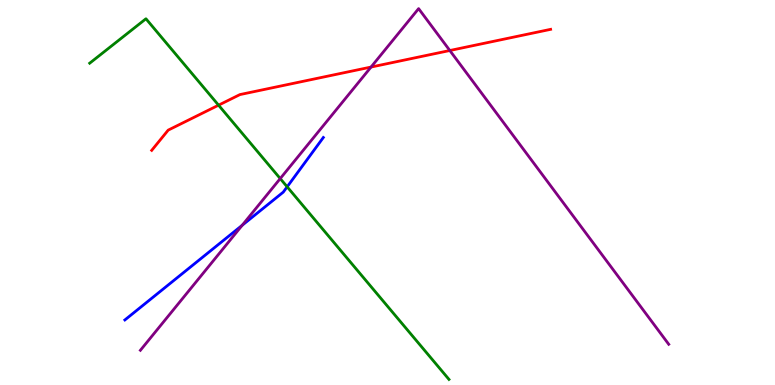[{'lines': ['blue', 'red'], 'intersections': []}, {'lines': ['green', 'red'], 'intersections': [{'x': 2.82, 'y': 7.27}]}, {'lines': ['purple', 'red'], 'intersections': [{'x': 4.79, 'y': 8.26}, {'x': 5.8, 'y': 8.69}]}, {'lines': ['blue', 'green'], 'intersections': [{'x': 3.71, 'y': 5.15}]}, {'lines': ['blue', 'purple'], 'intersections': [{'x': 3.13, 'y': 4.15}]}, {'lines': ['green', 'purple'], 'intersections': [{'x': 3.62, 'y': 5.36}]}]